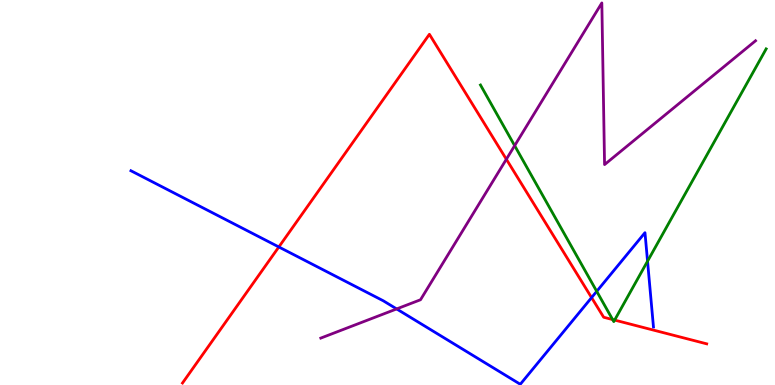[{'lines': ['blue', 'red'], 'intersections': [{'x': 3.6, 'y': 3.59}, {'x': 7.63, 'y': 2.27}]}, {'lines': ['green', 'red'], 'intersections': [{'x': 7.9, 'y': 1.7}, {'x': 7.93, 'y': 1.69}]}, {'lines': ['purple', 'red'], 'intersections': [{'x': 6.53, 'y': 5.86}]}, {'lines': ['blue', 'green'], 'intersections': [{'x': 7.7, 'y': 2.43}, {'x': 8.36, 'y': 3.22}]}, {'lines': ['blue', 'purple'], 'intersections': [{'x': 5.12, 'y': 1.98}]}, {'lines': ['green', 'purple'], 'intersections': [{'x': 6.64, 'y': 6.22}]}]